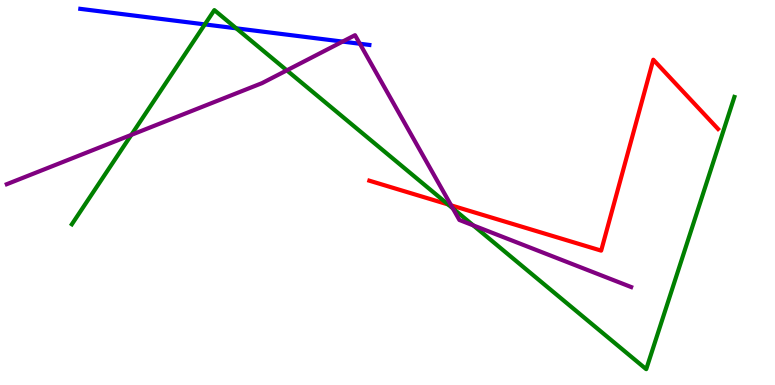[{'lines': ['blue', 'red'], 'intersections': []}, {'lines': ['green', 'red'], 'intersections': [{'x': 5.78, 'y': 4.69}]}, {'lines': ['purple', 'red'], 'intersections': [{'x': 5.82, 'y': 4.67}]}, {'lines': ['blue', 'green'], 'intersections': [{'x': 2.64, 'y': 9.37}, {'x': 3.05, 'y': 9.26}]}, {'lines': ['blue', 'purple'], 'intersections': [{'x': 4.42, 'y': 8.92}, {'x': 4.64, 'y': 8.86}]}, {'lines': ['green', 'purple'], 'intersections': [{'x': 1.69, 'y': 6.5}, {'x': 3.7, 'y': 8.17}, {'x': 5.84, 'y': 4.59}, {'x': 6.11, 'y': 4.15}]}]